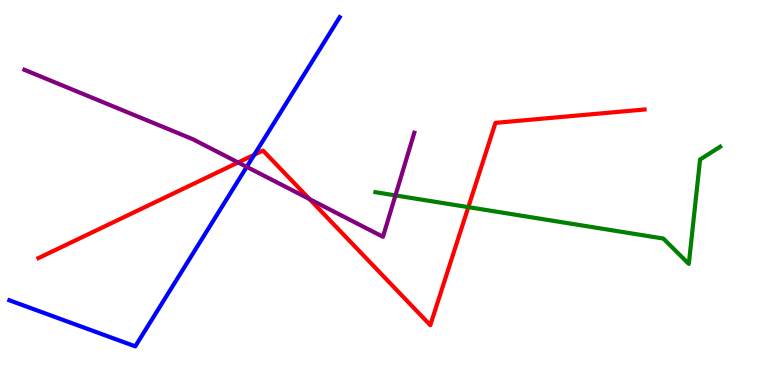[{'lines': ['blue', 'red'], 'intersections': [{'x': 3.28, 'y': 5.98}]}, {'lines': ['green', 'red'], 'intersections': [{'x': 6.04, 'y': 4.62}]}, {'lines': ['purple', 'red'], 'intersections': [{'x': 3.07, 'y': 5.78}, {'x': 3.99, 'y': 4.83}]}, {'lines': ['blue', 'green'], 'intersections': []}, {'lines': ['blue', 'purple'], 'intersections': [{'x': 3.18, 'y': 5.67}]}, {'lines': ['green', 'purple'], 'intersections': [{'x': 5.1, 'y': 4.92}]}]